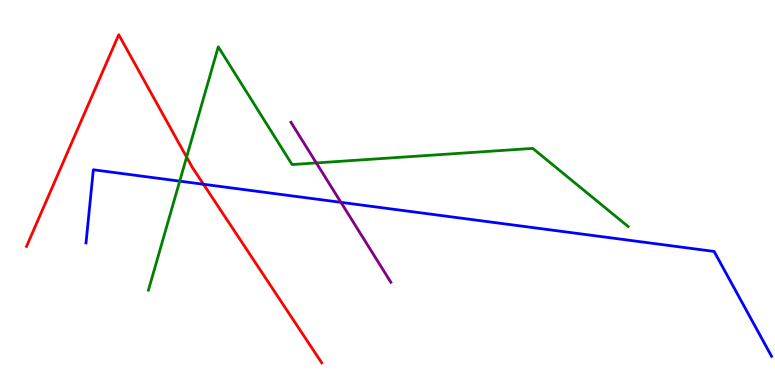[{'lines': ['blue', 'red'], 'intersections': [{'x': 2.63, 'y': 5.21}]}, {'lines': ['green', 'red'], 'intersections': [{'x': 2.41, 'y': 5.92}]}, {'lines': ['purple', 'red'], 'intersections': []}, {'lines': ['blue', 'green'], 'intersections': [{'x': 2.32, 'y': 5.3}]}, {'lines': ['blue', 'purple'], 'intersections': [{'x': 4.4, 'y': 4.74}]}, {'lines': ['green', 'purple'], 'intersections': [{'x': 4.08, 'y': 5.77}]}]